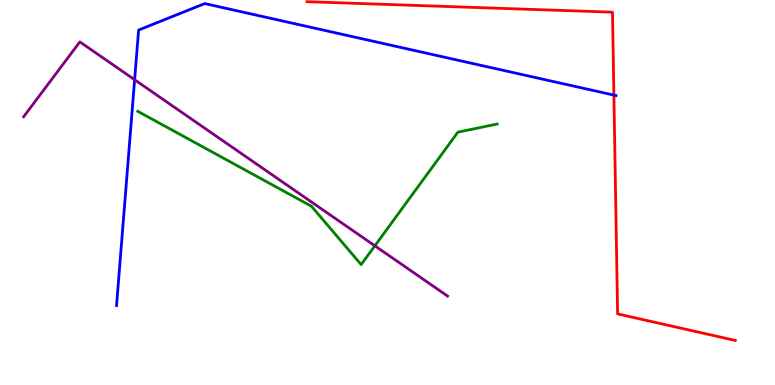[{'lines': ['blue', 'red'], 'intersections': [{'x': 7.92, 'y': 7.53}]}, {'lines': ['green', 'red'], 'intersections': []}, {'lines': ['purple', 'red'], 'intersections': []}, {'lines': ['blue', 'green'], 'intersections': []}, {'lines': ['blue', 'purple'], 'intersections': [{'x': 1.74, 'y': 7.93}]}, {'lines': ['green', 'purple'], 'intersections': [{'x': 4.84, 'y': 3.62}]}]